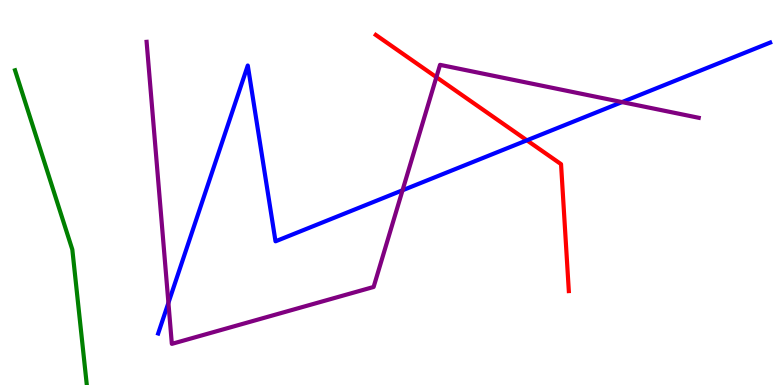[{'lines': ['blue', 'red'], 'intersections': [{'x': 6.8, 'y': 6.36}]}, {'lines': ['green', 'red'], 'intersections': []}, {'lines': ['purple', 'red'], 'intersections': [{'x': 5.63, 'y': 8.0}]}, {'lines': ['blue', 'green'], 'intersections': []}, {'lines': ['blue', 'purple'], 'intersections': [{'x': 2.17, 'y': 2.13}, {'x': 5.19, 'y': 5.06}, {'x': 8.03, 'y': 7.35}]}, {'lines': ['green', 'purple'], 'intersections': []}]